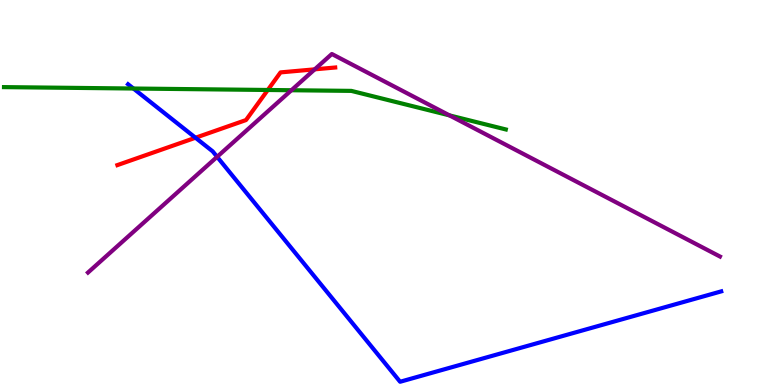[{'lines': ['blue', 'red'], 'intersections': [{'x': 2.52, 'y': 6.42}]}, {'lines': ['green', 'red'], 'intersections': [{'x': 3.46, 'y': 7.66}]}, {'lines': ['purple', 'red'], 'intersections': [{'x': 4.06, 'y': 8.2}]}, {'lines': ['blue', 'green'], 'intersections': [{'x': 1.72, 'y': 7.7}]}, {'lines': ['blue', 'purple'], 'intersections': [{'x': 2.8, 'y': 5.93}]}, {'lines': ['green', 'purple'], 'intersections': [{'x': 3.76, 'y': 7.66}, {'x': 5.8, 'y': 7.0}]}]